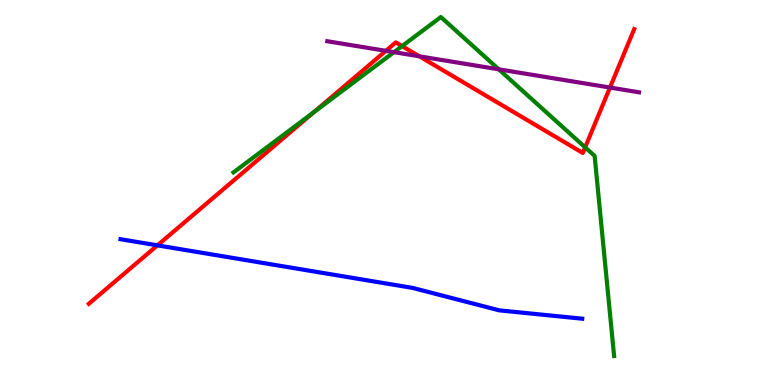[{'lines': ['blue', 'red'], 'intersections': [{'x': 2.03, 'y': 3.63}]}, {'lines': ['green', 'red'], 'intersections': [{'x': 4.05, 'y': 7.08}, {'x': 5.19, 'y': 8.8}, {'x': 7.55, 'y': 6.17}]}, {'lines': ['purple', 'red'], 'intersections': [{'x': 4.98, 'y': 8.68}, {'x': 5.41, 'y': 8.54}, {'x': 7.87, 'y': 7.73}]}, {'lines': ['blue', 'green'], 'intersections': []}, {'lines': ['blue', 'purple'], 'intersections': []}, {'lines': ['green', 'purple'], 'intersections': [{'x': 5.08, 'y': 8.65}, {'x': 6.44, 'y': 8.2}]}]